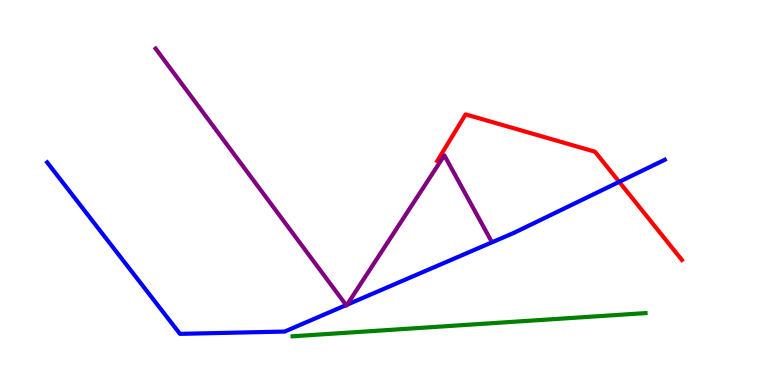[{'lines': ['blue', 'red'], 'intersections': [{'x': 7.99, 'y': 5.28}]}, {'lines': ['green', 'red'], 'intersections': []}, {'lines': ['purple', 'red'], 'intersections': []}, {'lines': ['blue', 'green'], 'intersections': []}, {'lines': ['blue', 'purple'], 'intersections': [{'x': 4.47, 'y': 2.08}, {'x': 4.48, 'y': 2.09}]}, {'lines': ['green', 'purple'], 'intersections': []}]